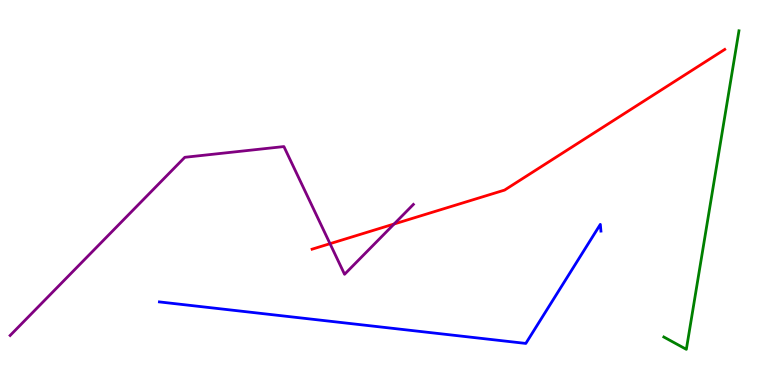[{'lines': ['blue', 'red'], 'intersections': []}, {'lines': ['green', 'red'], 'intersections': []}, {'lines': ['purple', 'red'], 'intersections': [{'x': 4.26, 'y': 3.67}, {'x': 5.09, 'y': 4.18}]}, {'lines': ['blue', 'green'], 'intersections': []}, {'lines': ['blue', 'purple'], 'intersections': []}, {'lines': ['green', 'purple'], 'intersections': []}]